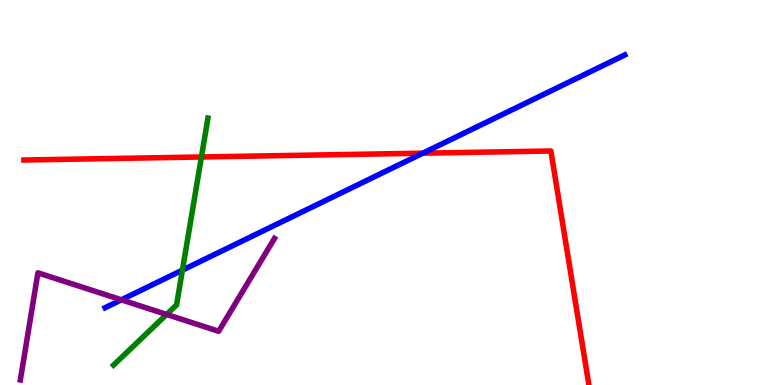[{'lines': ['blue', 'red'], 'intersections': [{'x': 5.46, 'y': 6.02}]}, {'lines': ['green', 'red'], 'intersections': [{'x': 2.6, 'y': 5.92}]}, {'lines': ['purple', 'red'], 'intersections': []}, {'lines': ['blue', 'green'], 'intersections': [{'x': 2.35, 'y': 2.98}]}, {'lines': ['blue', 'purple'], 'intersections': [{'x': 1.57, 'y': 2.21}]}, {'lines': ['green', 'purple'], 'intersections': [{'x': 2.15, 'y': 1.83}]}]